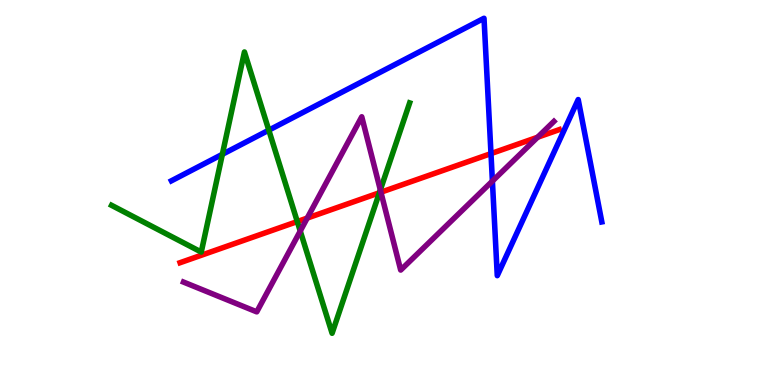[{'lines': ['blue', 'red'], 'intersections': [{'x': 6.34, 'y': 6.01}]}, {'lines': ['green', 'red'], 'intersections': [{'x': 3.84, 'y': 4.24}, {'x': 4.9, 'y': 4.99}]}, {'lines': ['purple', 'red'], 'intersections': [{'x': 3.96, 'y': 4.34}, {'x': 4.92, 'y': 5.01}, {'x': 6.94, 'y': 6.44}]}, {'lines': ['blue', 'green'], 'intersections': [{'x': 2.87, 'y': 5.99}, {'x': 3.47, 'y': 6.62}]}, {'lines': ['blue', 'purple'], 'intersections': [{'x': 6.35, 'y': 5.3}]}, {'lines': ['green', 'purple'], 'intersections': [{'x': 3.87, 'y': 4.0}, {'x': 4.91, 'y': 5.07}]}]